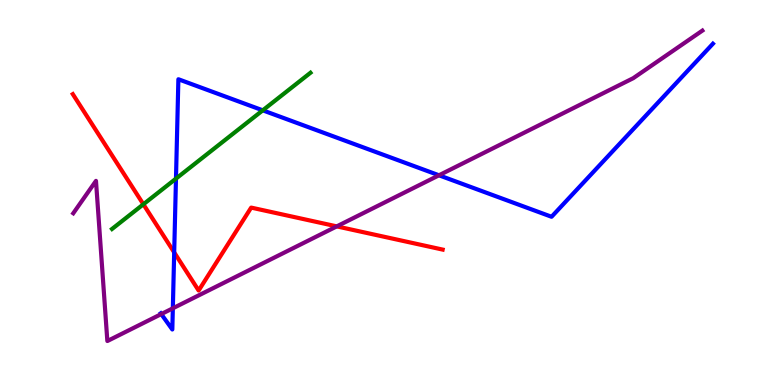[{'lines': ['blue', 'red'], 'intersections': [{'x': 2.25, 'y': 3.44}]}, {'lines': ['green', 'red'], 'intersections': [{'x': 1.85, 'y': 4.69}]}, {'lines': ['purple', 'red'], 'intersections': [{'x': 4.35, 'y': 4.12}]}, {'lines': ['blue', 'green'], 'intersections': [{'x': 2.27, 'y': 5.36}, {'x': 3.39, 'y': 7.13}]}, {'lines': ['blue', 'purple'], 'intersections': [{'x': 2.08, 'y': 1.84}, {'x': 2.23, 'y': 1.99}, {'x': 5.66, 'y': 5.45}]}, {'lines': ['green', 'purple'], 'intersections': []}]